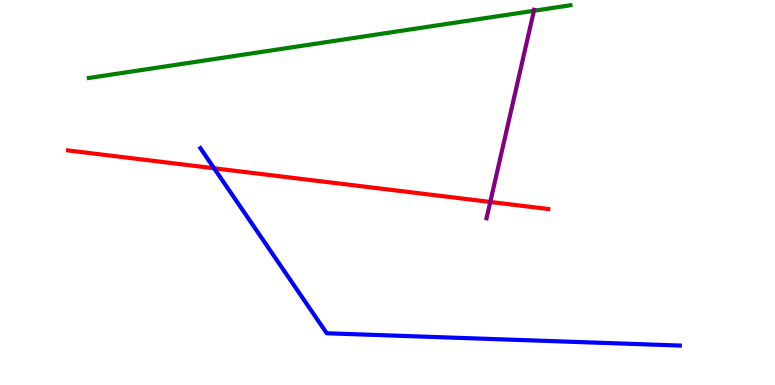[{'lines': ['blue', 'red'], 'intersections': [{'x': 2.76, 'y': 5.63}]}, {'lines': ['green', 'red'], 'intersections': []}, {'lines': ['purple', 'red'], 'intersections': [{'x': 6.33, 'y': 4.75}]}, {'lines': ['blue', 'green'], 'intersections': []}, {'lines': ['blue', 'purple'], 'intersections': []}, {'lines': ['green', 'purple'], 'intersections': [{'x': 6.89, 'y': 9.72}]}]